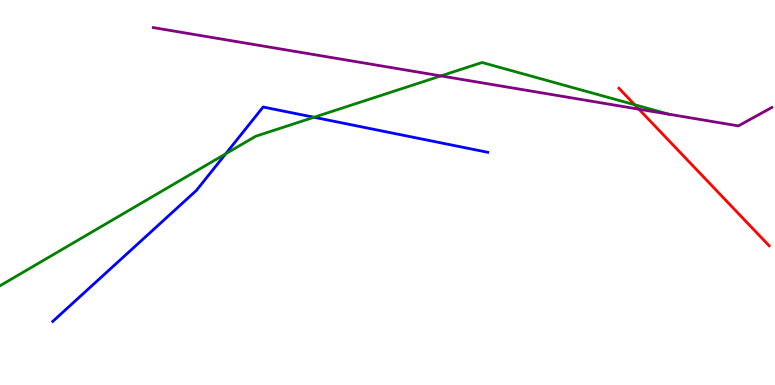[{'lines': ['blue', 'red'], 'intersections': []}, {'lines': ['green', 'red'], 'intersections': [{'x': 8.19, 'y': 7.28}]}, {'lines': ['purple', 'red'], 'intersections': [{'x': 8.24, 'y': 7.16}]}, {'lines': ['blue', 'green'], 'intersections': [{'x': 2.91, 'y': 6.01}, {'x': 4.05, 'y': 6.95}]}, {'lines': ['blue', 'purple'], 'intersections': []}, {'lines': ['green', 'purple'], 'intersections': [{'x': 5.69, 'y': 8.03}, {'x': 8.63, 'y': 7.03}]}]